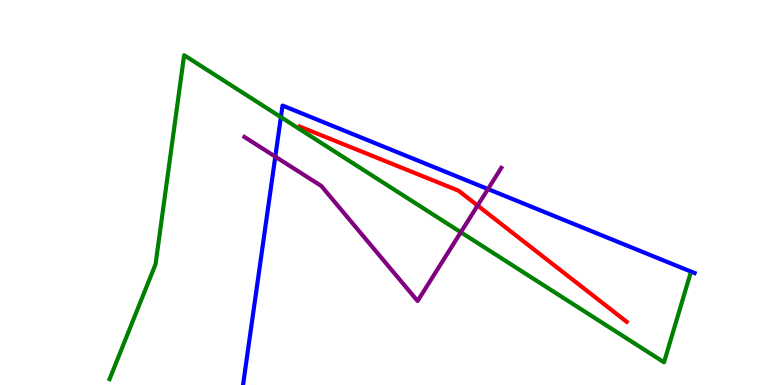[{'lines': ['blue', 'red'], 'intersections': []}, {'lines': ['green', 'red'], 'intersections': []}, {'lines': ['purple', 'red'], 'intersections': [{'x': 6.16, 'y': 4.66}]}, {'lines': ['blue', 'green'], 'intersections': [{'x': 3.62, 'y': 6.96}]}, {'lines': ['blue', 'purple'], 'intersections': [{'x': 3.55, 'y': 5.93}, {'x': 6.3, 'y': 5.09}]}, {'lines': ['green', 'purple'], 'intersections': [{'x': 5.95, 'y': 3.97}]}]